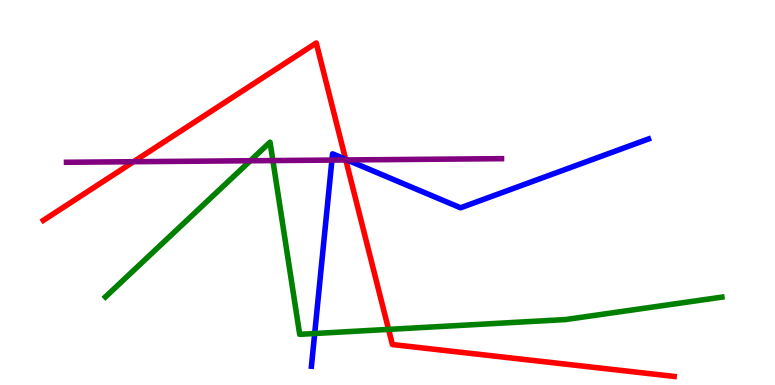[{'lines': ['blue', 'red'], 'intersections': [{'x': 4.46, 'y': 5.86}]}, {'lines': ['green', 'red'], 'intersections': [{'x': 5.01, 'y': 1.44}]}, {'lines': ['purple', 'red'], 'intersections': [{'x': 1.72, 'y': 5.8}, {'x': 4.46, 'y': 5.85}]}, {'lines': ['blue', 'green'], 'intersections': [{'x': 4.06, 'y': 1.34}]}, {'lines': ['blue', 'purple'], 'intersections': [{'x': 4.28, 'y': 5.84}, {'x': 4.48, 'y': 5.85}]}, {'lines': ['green', 'purple'], 'intersections': [{'x': 3.23, 'y': 5.82}, {'x': 3.52, 'y': 5.83}]}]